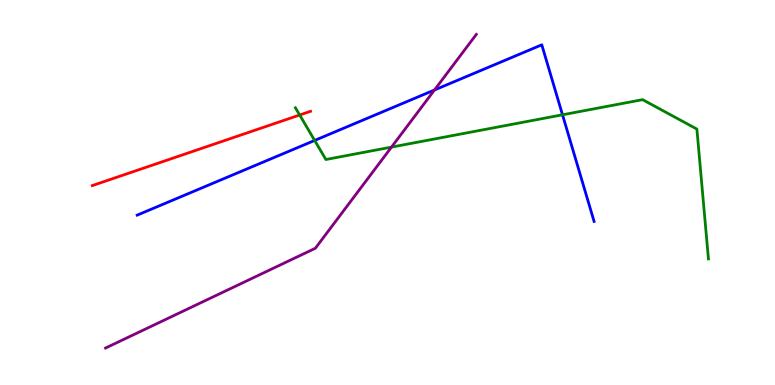[{'lines': ['blue', 'red'], 'intersections': []}, {'lines': ['green', 'red'], 'intersections': [{'x': 3.87, 'y': 7.01}]}, {'lines': ['purple', 'red'], 'intersections': []}, {'lines': ['blue', 'green'], 'intersections': [{'x': 4.06, 'y': 6.35}, {'x': 7.26, 'y': 7.02}]}, {'lines': ['blue', 'purple'], 'intersections': [{'x': 5.61, 'y': 7.66}]}, {'lines': ['green', 'purple'], 'intersections': [{'x': 5.05, 'y': 6.18}]}]